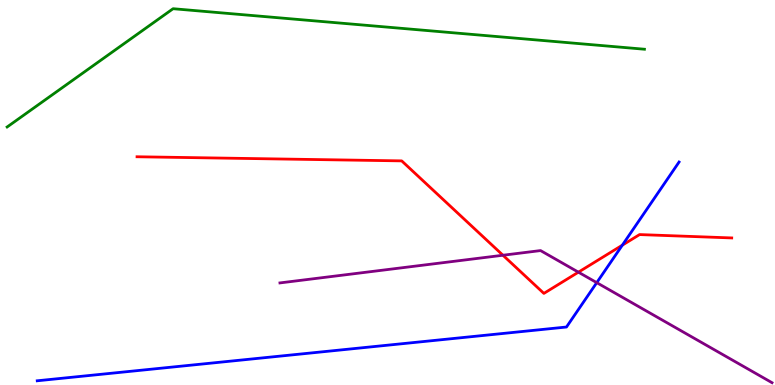[{'lines': ['blue', 'red'], 'intersections': [{'x': 8.03, 'y': 3.63}]}, {'lines': ['green', 'red'], 'intersections': []}, {'lines': ['purple', 'red'], 'intersections': [{'x': 6.49, 'y': 3.37}, {'x': 7.46, 'y': 2.93}]}, {'lines': ['blue', 'green'], 'intersections': []}, {'lines': ['blue', 'purple'], 'intersections': [{'x': 7.7, 'y': 2.66}]}, {'lines': ['green', 'purple'], 'intersections': []}]